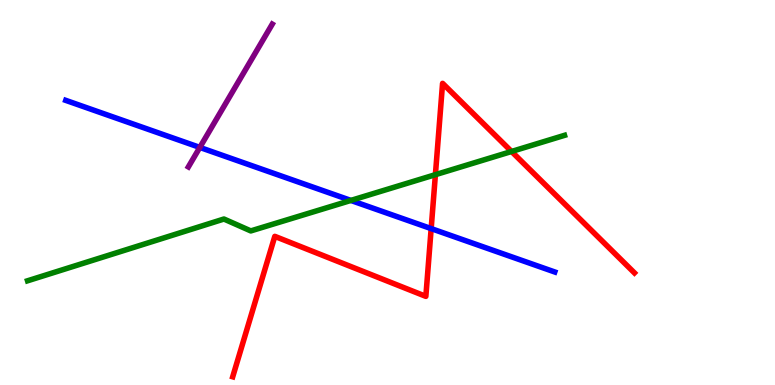[{'lines': ['blue', 'red'], 'intersections': [{'x': 5.56, 'y': 4.06}]}, {'lines': ['green', 'red'], 'intersections': [{'x': 5.62, 'y': 5.46}, {'x': 6.6, 'y': 6.07}]}, {'lines': ['purple', 'red'], 'intersections': []}, {'lines': ['blue', 'green'], 'intersections': [{'x': 4.53, 'y': 4.79}]}, {'lines': ['blue', 'purple'], 'intersections': [{'x': 2.58, 'y': 6.17}]}, {'lines': ['green', 'purple'], 'intersections': []}]